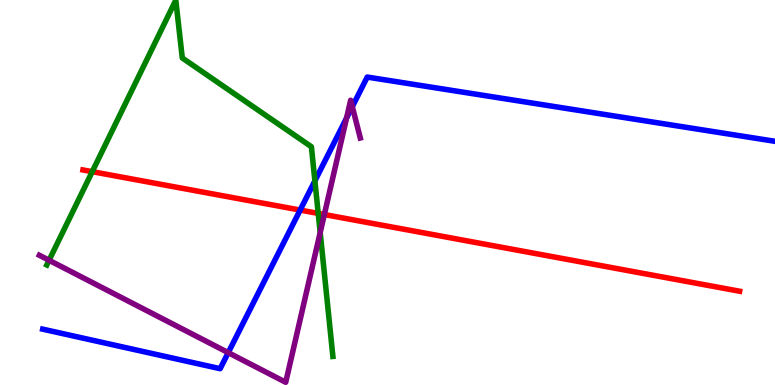[{'lines': ['blue', 'red'], 'intersections': [{'x': 3.87, 'y': 4.54}]}, {'lines': ['green', 'red'], 'intersections': [{'x': 1.19, 'y': 5.54}, {'x': 4.11, 'y': 4.46}]}, {'lines': ['purple', 'red'], 'intersections': [{'x': 4.19, 'y': 4.43}]}, {'lines': ['blue', 'green'], 'intersections': [{'x': 4.06, 'y': 5.3}]}, {'lines': ['blue', 'purple'], 'intersections': [{'x': 2.95, 'y': 0.841}, {'x': 4.47, 'y': 6.93}, {'x': 4.55, 'y': 7.23}]}, {'lines': ['green', 'purple'], 'intersections': [{'x': 0.633, 'y': 3.24}, {'x': 4.13, 'y': 3.96}]}]